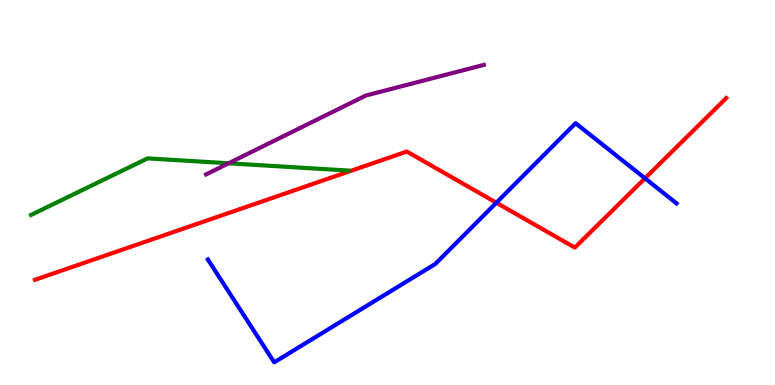[{'lines': ['blue', 'red'], 'intersections': [{'x': 6.4, 'y': 4.73}, {'x': 8.32, 'y': 5.37}]}, {'lines': ['green', 'red'], 'intersections': []}, {'lines': ['purple', 'red'], 'intersections': []}, {'lines': ['blue', 'green'], 'intersections': []}, {'lines': ['blue', 'purple'], 'intersections': []}, {'lines': ['green', 'purple'], 'intersections': [{'x': 2.95, 'y': 5.76}]}]